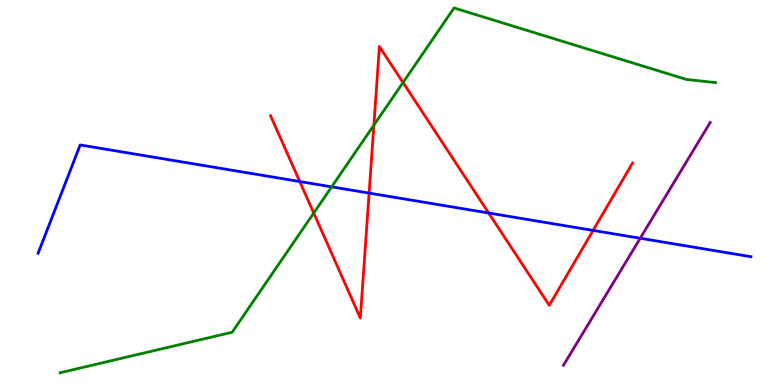[{'lines': ['blue', 'red'], 'intersections': [{'x': 3.87, 'y': 5.28}, {'x': 4.76, 'y': 4.98}, {'x': 6.31, 'y': 4.47}, {'x': 7.65, 'y': 4.02}]}, {'lines': ['green', 'red'], 'intersections': [{'x': 4.05, 'y': 4.47}, {'x': 4.82, 'y': 6.75}, {'x': 5.2, 'y': 7.86}]}, {'lines': ['purple', 'red'], 'intersections': []}, {'lines': ['blue', 'green'], 'intersections': [{'x': 4.28, 'y': 5.15}]}, {'lines': ['blue', 'purple'], 'intersections': [{'x': 8.26, 'y': 3.81}]}, {'lines': ['green', 'purple'], 'intersections': []}]